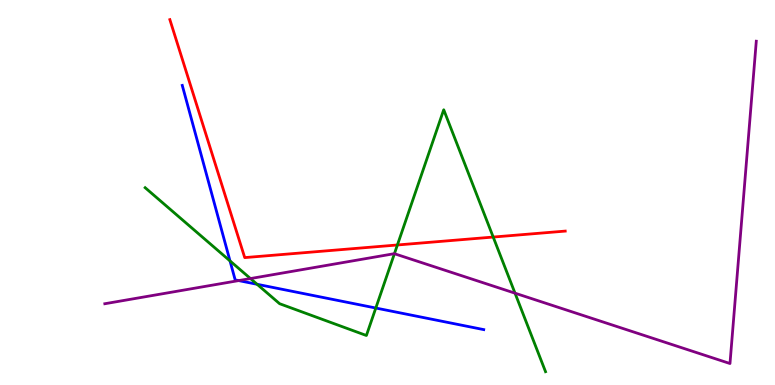[{'lines': ['blue', 'red'], 'intersections': []}, {'lines': ['green', 'red'], 'intersections': [{'x': 5.13, 'y': 3.64}, {'x': 6.36, 'y': 3.84}]}, {'lines': ['purple', 'red'], 'intersections': []}, {'lines': ['blue', 'green'], 'intersections': [{'x': 2.97, 'y': 3.22}, {'x': 3.32, 'y': 2.62}, {'x': 4.85, 'y': 2.0}]}, {'lines': ['blue', 'purple'], 'intersections': [{'x': 3.08, 'y': 2.71}]}, {'lines': ['green', 'purple'], 'intersections': [{'x': 3.23, 'y': 2.76}, {'x': 5.09, 'y': 3.41}, {'x': 6.65, 'y': 2.38}]}]